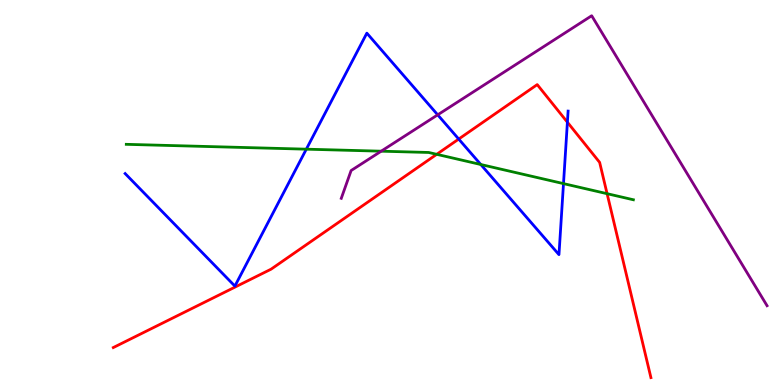[{'lines': ['blue', 'red'], 'intersections': [{'x': 5.92, 'y': 6.39}, {'x': 7.32, 'y': 6.83}]}, {'lines': ['green', 'red'], 'intersections': [{'x': 5.63, 'y': 5.99}, {'x': 7.83, 'y': 4.97}]}, {'lines': ['purple', 'red'], 'intersections': []}, {'lines': ['blue', 'green'], 'intersections': [{'x': 3.95, 'y': 6.13}, {'x': 6.2, 'y': 5.73}, {'x': 7.27, 'y': 5.23}]}, {'lines': ['blue', 'purple'], 'intersections': [{'x': 5.65, 'y': 7.02}]}, {'lines': ['green', 'purple'], 'intersections': [{'x': 4.92, 'y': 6.07}]}]